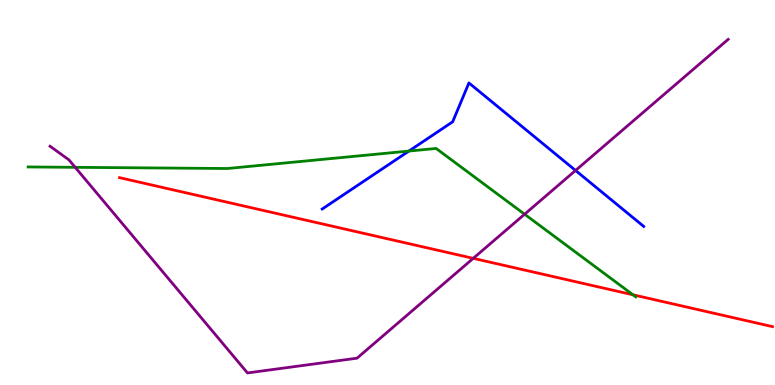[{'lines': ['blue', 'red'], 'intersections': []}, {'lines': ['green', 'red'], 'intersections': [{'x': 8.17, 'y': 2.34}]}, {'lines': ['purple', 'red'], 'intersections': [{'x': 6.11, 'y': 3.29}]}, {'lines': ['blue', 'green'], 'intersections': [{'x': 5.28, 'y': 6.08}]}, {'lines': ['blue', 'purple'], 'intersections': [{'x': 7.43, 'y': 5.57}]}, {'lines': ['green', 'purple'], 'intersections': [{'x': 0.97, 'y': 5.65}, {'x': 6.77, 'y': 4.44}]}]